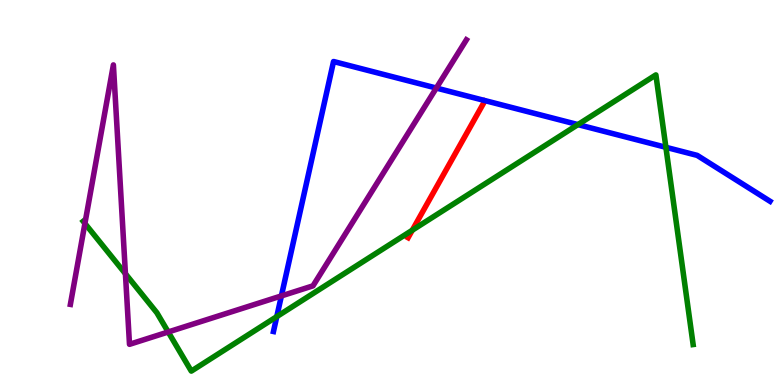[{'lines': ['blue', 'red'], 'intersections': []}, {'lines': ['green', 'red'], 'intersections': [{'x': 5.32, 'y': 4.02}]}, {'lines': ['purple', 'red'], 'intersections': []}, {'lines': ['blue', 'green'], 'intersections': [{'x': 3.57, 'y': 1.78}, {'x': 7.46, 'y': 6.76}, {'x': 8.59, 'y': 6.17}]}, {'lines': ['blue', 'purple'], 'intersections': [{'x': 3.63, 'y': 2.31}, {'x': 5.63, 'y': 7.71}]}, {'lines': ['green', 'purple'], 'intersections': [{'x': 1.1, 'y': 4.2}, {'x': 1.62, 'y': 2.89}, {'x': 2.17, 'y': 1.38}]}]